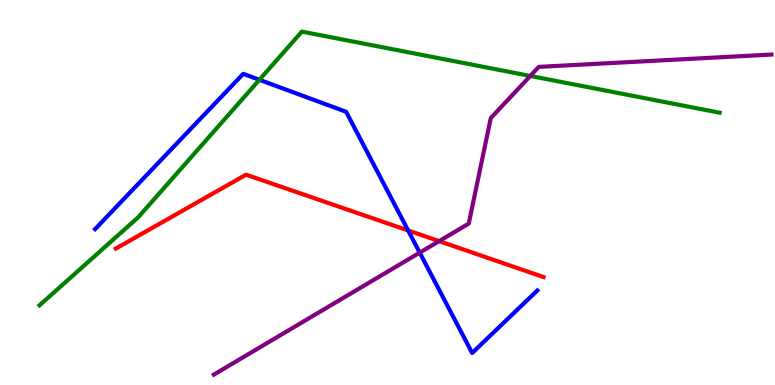[{'lines': ['blue', 'red'], 'intersections': [{'x': 5.27, 'y': 4.01}]}, {'lines': ['green', 'red'], 'intersections': []}, {'lines': ['purple', 'red'], 'intersections': [{'x': 5.67, 'y': 3.74}]}, {'lines': ['blue', 'green'], 'intersections': [{'x': 3.35, 'y': 7.93}]}, {'lines': ['blue', 'purple'], 'intersections': [{'x': 5.42, 'y': 3.44}]}, {'lines': ['green', 'purple'], 'intersections': [{'x': 6.84, 'y': 8.03}]}]